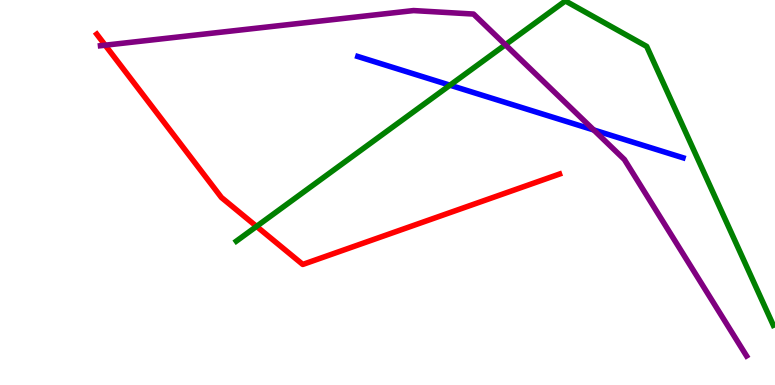[{'lines': ['blue', 'red'], 'intersections': []}, {'lines': ['green', 'red'], 'intersections': [{'x': 3.31, 'y': 4.12}]}, {'lines': ['purple', 'red'], 'intersections': [{'x': 1.36, 'y': 8.83}]}, {'lines': ['blue', 'green'], 'intersections': [{'x': 5.81, 'y': 7.79}]}, {'lines': ['blue', 'purple'], 'intersections': [{'x': 7.66, 'y': 6.62}]}, {'lines': ['green', 'purple'], 'intersections': [{'x': 6.52, 'y': 8.84}]}]